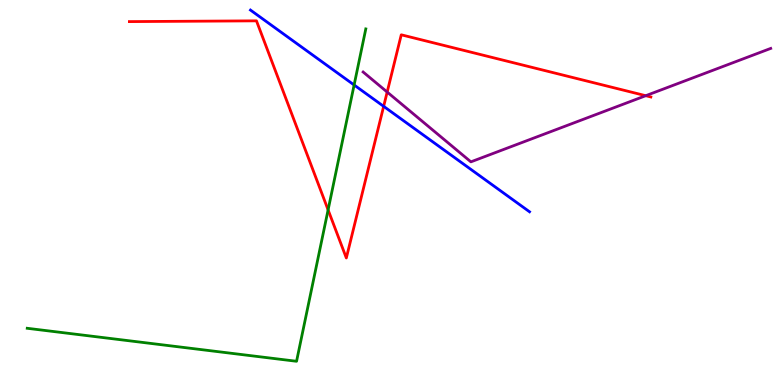[{'lines': ['blue', 'red'], 'intersections': [{'x': 4.95, 'y': 7.24}]}, {'lines': ['green', 'red'], 'intersections': [{'x': 4.23, 'y': 4.55}]}, {'lines': ['purple', 'red'], 'intersections': [{'x': 5.0, 'y': 7.61}, {'x': 8.33, 'y': 7.51}]}, {'lines': ['blue', 'green'], 'intersections': [{'x': 4.57, 'y': 7.79}]}, {'lines': ['blue', 'purple'], 'intersections': []}, {'lines': ['green', 'purple'], 'intersections': []}]